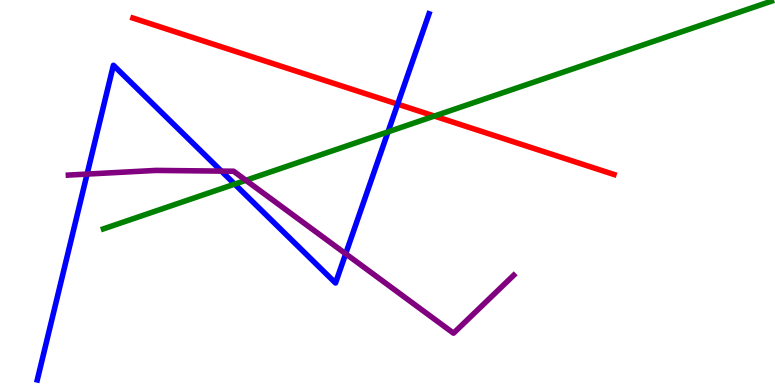[{'lines': ['blue', 'red'], 'intersections': [{'x': 5.13, 'y': 7.3}]}, {'lines': ['green', 'red'], 'intersections': [{'x': 5.6, 'y': 6.99}]}, {'lines': ['purple', 'red'], 'intersections': []}, {'lines': ['blue', 'green'], 'intersections': [{'x': 3.03, 'y': 5.22}, {'x': 5.01, 'y': 6.58}]}, {'lines': ['blue', 'purple'], 'intersections': [{'x': 1.12, 'y': 5.48}, {'x': 2.86, 'y': 5.56}, {'x': 4.46, 'y': 3.41}]}, {'lines': ['green', 'purple'], 'intersections': [{'x': 3.17, 'y': 5.32}]}]